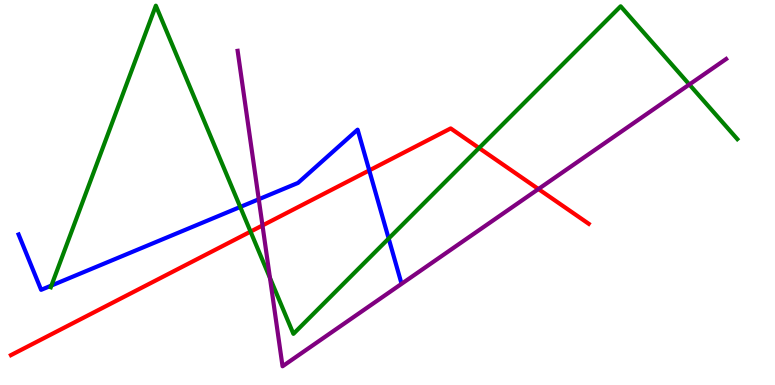[{'lines': ['blue', 'red'], 'intersections': [{'x': 4.76, 'y': 5.57}]}, {'lines': ['green', 'red'], 'intersections': [{'x': 3.23, 'y': 3.98}, {'x': 6.18, 'y': 6.16}]}, {'lines': ['purple', 'red'], 'intersections': [{'x': 3.39, 'y': 4.14}, {'x': 6.95, 'y': 5.09}]}, {'lines': ['blue', 'green'], 'intersections': [{'x': 0.664, 'y': 2.58}, {'x': 3.1, 'y': 4.62}, {'x': 5.02, 'y': 3.8}]}, {'lines': ['blue', 'purple'], 'intersections': [{'x': 3.34, 'y': 4.82}]}, {'lines': ['green', 'purple'], 'intersections': [{'x': 3.48, 'y': 2.78}, {'x': 8.89, 'y': 7.81}]}]